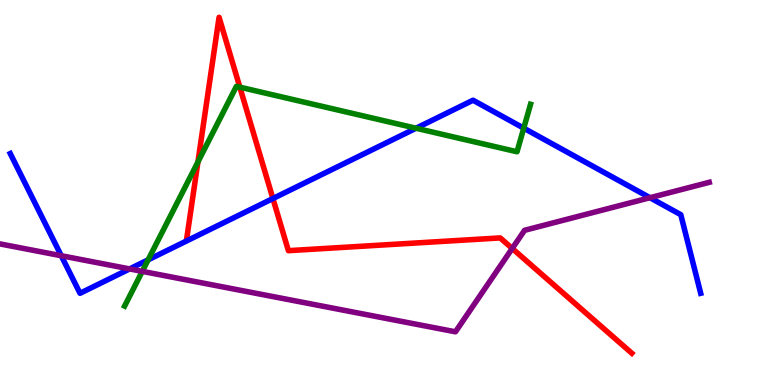[{'lines': ['blue', 'red'], 'intersections': [{'x': 3.52, 'y': 4.84}]}, {'lines': ['green', 'red'], 'intersections': [{'x': 2.55, 'y': 5.79}, {'x': 3.09, 'y': 7.74}]}, {'lines': ['purple', 'red'], 'intersections': [{'x': 6.61, 'y': 3.55}]}, {'lines': ['blue', 'green'], 'intersections': [{'x': 1.91, 'y': 3.25}, {'x': 5.37, 'y': 6.67}, {'x': 6.76, 'y': 6.67}]}, {'lines': ['blue', 'purple'], 'intersections': [{'x': 0.791, 'y': 3.36}, {'x': 1.67, 'y': 3.01}, {'x': 8.39, 'y': 4.86}]}, {'lines': ['green', 'purple'], 'intersections': [{'x': 1.84, 'y': 2.95}]}]